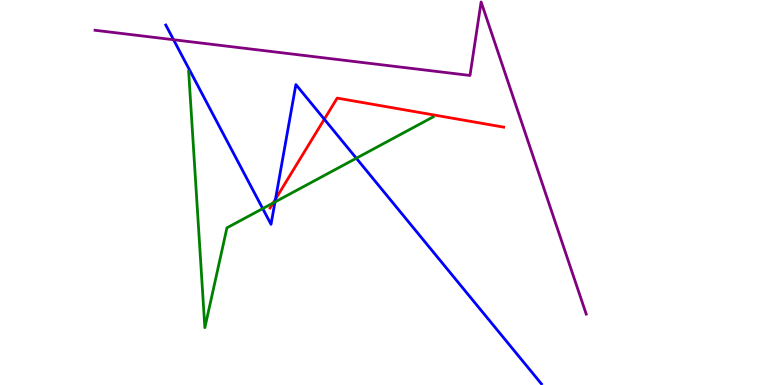[{'lines': ['blue', 'red'], 'intersections': [{'x': 3.55, 'y': 4.83}, {'x': 4.18, 'y': 6.9}]}, {'lines': ['green', 'red'], 'intersections': [{'x': 3.52, 'y': 4.73}]}, {'lines': ['purple', 'red'], 'intersections': []}, {'lines': ['blue', 'green'], 'intersections': [{'x': 3.39, 'y': 4.58}, {'x': 3.55, 'y': 4.75}, {'x': 4.6, 'y': 5.89}]}, {'lines': ['blue', 'purple'], 'intersections': [{'x': 2.24, 'y': 8.97}]}, {'lines': ['green', 'purple'], 'intersections': []}]